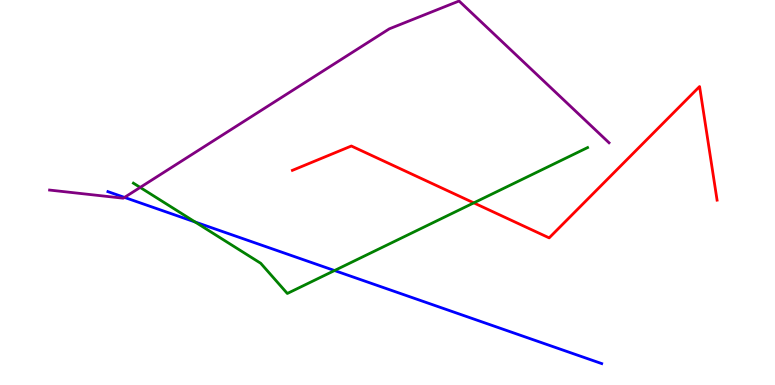[{'lines': ['blue', 'red'], 'intersections': []}, {'lines': ['green', 'red'], 'intersections': [{'x': 6.11, 'y': 4.73}]}, {'lines': ['purple', 'red'], 'intersections': []}, {'lines': ['blue', 'green'], 'intersections': [{'x': 2.52, 'y': 4.23}, {'x': 4.32, 'y': 2.97}]}, {'lines': ['blue', 'purple'], 'intersections': [{'x': 1.61, 'y': 4.87}]}, {'lines': ['green', 'purple'], 'intersections': [{'x': 1.81, 'y': 5.13}]}]